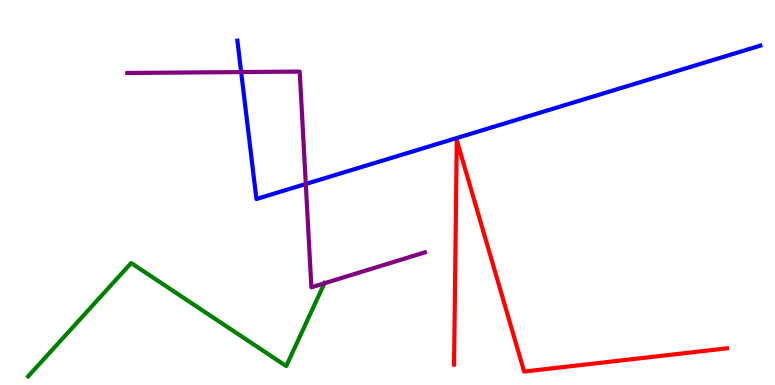[{'lines': ['blue', 'red'], 'intersections': []}, {'lines': ['green', 'red'], 'intersections': []}, {'lines': ['purple', 'red'], 'intersections': []}, {'lines': ['blue', 'green'], 'intersections': []}, {'lines': ['blue', 'purple'], 'intersections': [{'x': 3.11, 'y': 8.13}, {'x': 3.95, 'y': 5.22}]}, {'lines': ['green', 'purple'], 'intersections': [{'x': 4.19, 'y': 2.64}]}]